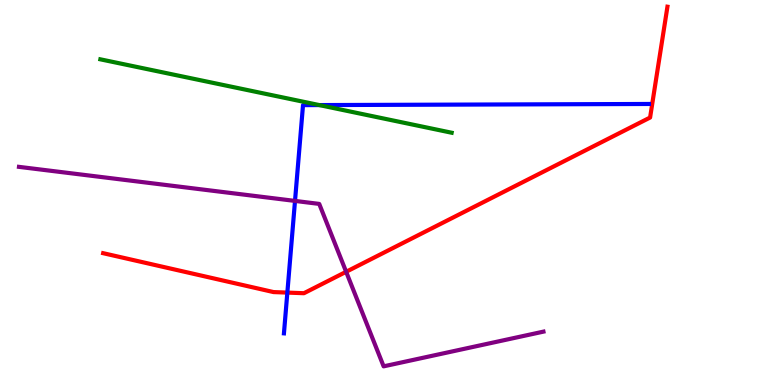[{'lines': ['blue', 'red'], 'intersections': [{'x': 3.71, 'y': 2.4}]}, {'lines': ['green', 'red'], 'intersections': []}, {'lines': ['purple', 'red'], 'intersections': [{'x': 4.47, 'y': 2.94}]}, {'lines': ['blue', 'green'], 'intersections': [{'x': 4.12, 'y': 7.27}]}, {'lines': ['blue', 'purple'], 'intersections': [{'x': 3.81, 'y': 4.78}]}, {'lines': ['green', 'purple'], 'intersections': []}]